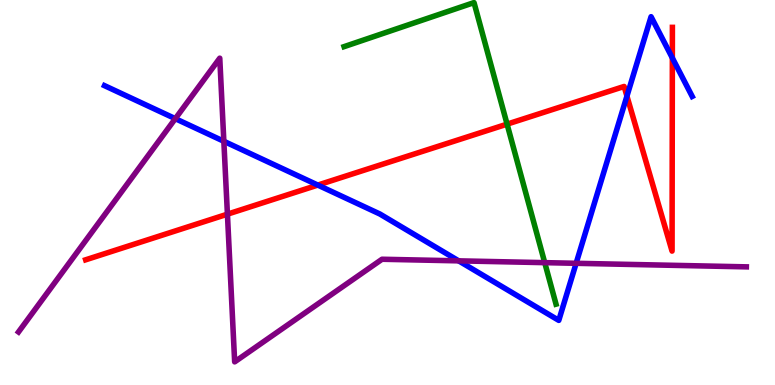[{'lines': ['blue', 'red'], 'intersections': [{'x': 4.1, 'y': 5.19}, {'x': 8.09, 'y': 7.5}, {'x': 8.68, 'y': 8.49}]}, {'lines': ['green', 'red'], 'intersections': [{'x': 6.54, 'y': 6.78}]}, {'lines': ['purple', 'red'], 'intersections': [{'x': 2.93, 'y': 4.44}]}, {'lines': ['blue', 'green'], 'intersections': []}, {'lines': ['blue', 'purple'], 'intersections': [{'x': 2.26, 'y': 6.92}, {'x': 2.89, 'y': 6.33}, {'x': 5.92, 'y': 3.22}, {'x': 7.43, 'y': 3.16}]}, {'lines': ['green', 'purple'], 'intersections': [{'x': 7.03, 'y': 3.18}]}]